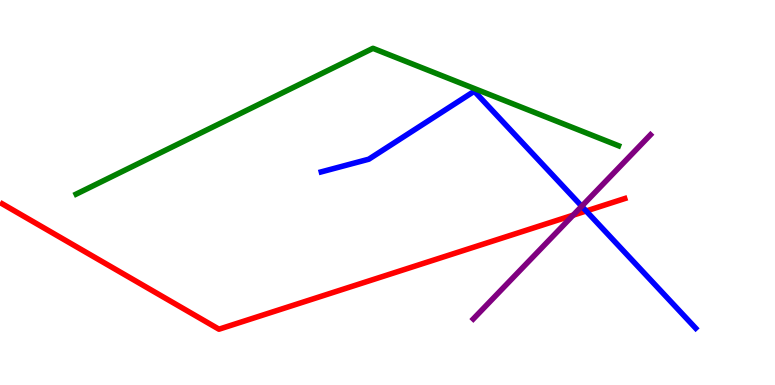[{'lines': ['blue', 'red'], 'intersections': [{'x': 7.56, 'y': 4.52}]}, {'lines': ['green', 'red'], 'intersections': []}, {'lines': ['purple', 'red'], 'intersections': [{'x': 7.4, 'y': 4.41}]}, {'lines': ['blue', 'green'], 'intersections': []}, {'lines': ['blue', 'purple'], 'intersections': [{'x': 7.51, 'y': 4.64}]}, {'lines': ['green', 'purple'], 'intersections': []}]